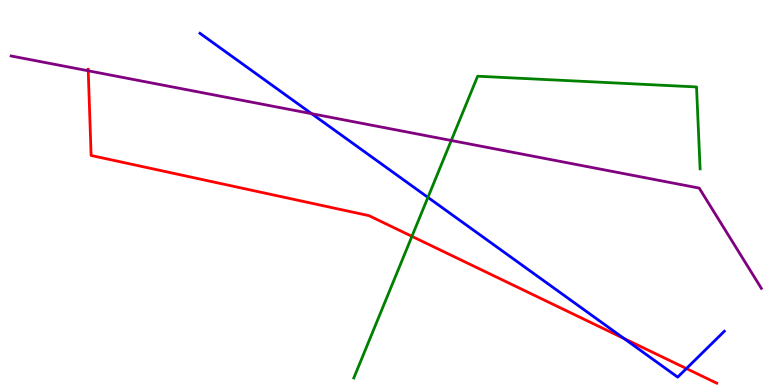[{'lines': ['blue', 'red'], 'intersections': [{'x': 8.05, 'y': 1.21}, {'x': 8.86, 'y': 0.427}]}, {'lines': ['green', 'red'], 'intersections': [{'x': 5.32, 'y': 3.86}]}, {'lines': ['purple', 'red'], 'intersections': [{'x': 1.14, 'y': 8.16}]}, {'lines': ['blue', 'green'], 'intersections': [{'x': 5.52, 'y': 4.87}]}, {'lines': ['blue', 'purple'], 'intersections': [{'x': 4.02, 'y': 7.05}]}, {'lines': ['green', 'purple'], 'intersections': [{'x': 5.82, 'y': 6.35}]}]